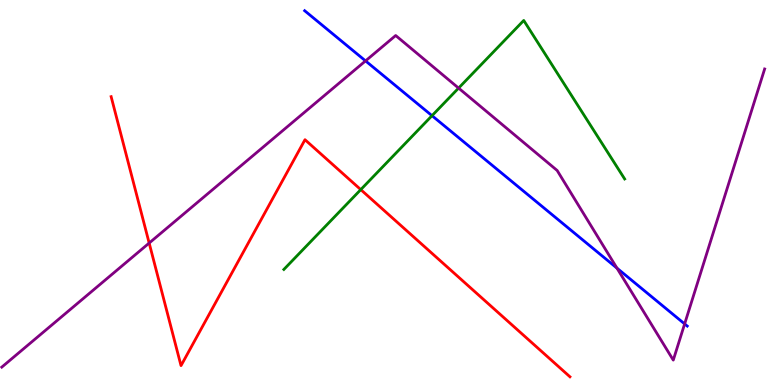[{'lines': ['blue', 'red'], 'intersections': []}, {'lines': ['green', 'red'], 'intersections': [{'x': 4.66, 'y': 5.07}]}, {'lines': ['purple', 'red'], 'intersections': [{'x': 1.92, 'y': 3.69}]}, {'lines': ['blue', 'green'], 'intersections': [{'x': 5.57, 'y': 7.0}]}, {'lines': ['blue', 'purple'], 'intersections': [{'x': 4.72, 'y': 8.42}, {'x': 7.96, 'y': 3.04}, {'x': 8.83, 'y': 1.59}]}, {'lines': ['green', 'purple'], 'intersections': [{'x': 5.92, 'y': 7.71}]}]